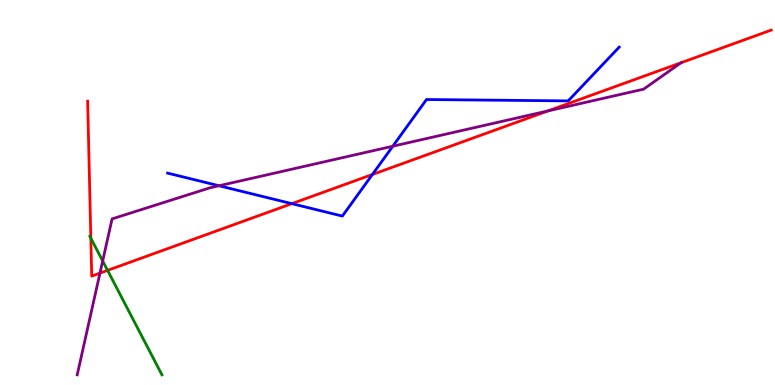[{'lines': ['blue', 'red'], 'intersections': [{'x': 3.77, 'y': 4.71}, {'x': 4.81, 'y': 5.47}]}, {'lines': ['green', 'red'], 'intersections': [{'x': 1.17, 'y': 3.81}, {'x': 1.39, 'y': 2.98}]}, {'lines': ['purple', 'red'], 'intersections': [{'x': 1.29, 'y': 2.91}, {'x': 7.07, 'y': 7.12}, {'x': 8.79, 'y': 8.37}]}, {'lines': ['blue', 'green'], 'intersections': []}, {'lines': ['blue', 'purple'], 'intersections': [{'x': 2.83, 'y': 5.18}, {'x': 5.07, 'y': 6.2}]}, {'lines': ['green', 'purple'], 'intersections': [{'x': 1.32, 'y': 3.22}]}]